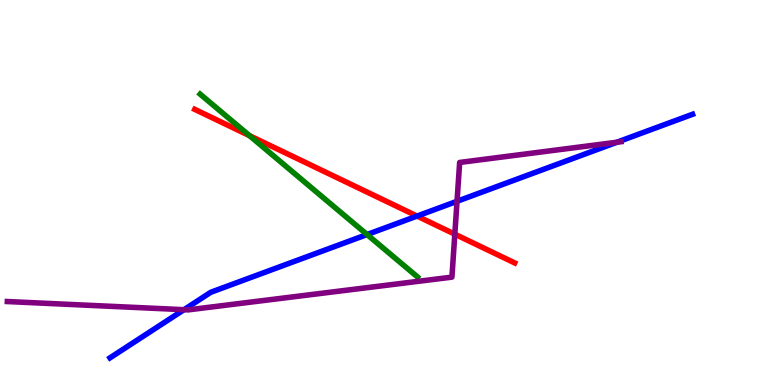[{'lines': ['blue', 'red'], 'intersections': [{'x': 5.38, 'y': 4.39}]}, {'lines': ['green', 'red'], 'intersections': [{'x': 3.22, 'y': 6.48}]}, {'lines': ['purple', 'red'], 'intersections': [{'x': 5.87, 'y': 3.92}]}, {'lines': ['blue', 'green'], 'intersections': [{'x': 4.74, 'y': 3.91}]}, {'lines': ['blue', 'purple'], 'intersections': [{'x': 2.37, 'y': 1.96}, {'x': 5.9, 'y': 4.77}, {'x': 7.96, 'y': 6.31}]}, {'lines': ['green', 'purple'], 'intersections': []}]